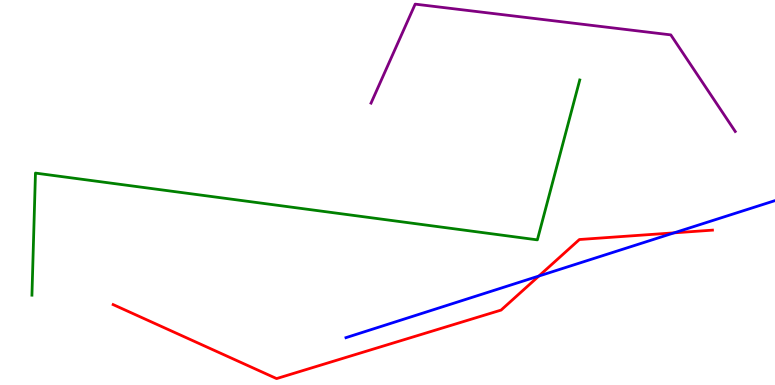[{'lines': ['blue', 'red'], 'intersections': [{'x': 6.95, 'y': 2.83}, {'x': 8.7, 'y': 3.95}]}, {'lines': ['green', 'red'], 'intersections': []}, {'lines': ['purple', 'red'], 'intersections': []}, {'lines': ['blue', 'green'], 'intersections': []}, {'lines': ['blue', 'purple'], 'intersections': []}, {'lines': ['green', 'purple'], 'intersections': []}]